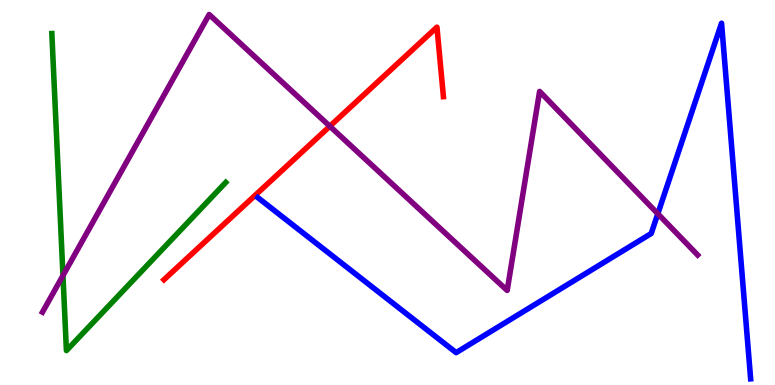[{'lines': ['blue', 'red'], 'intersections': []}, {'lines': ['green', 'red'], 'intersections': []}, {'lines': ['purple', 'red'], 'intersections': [{'x': 4.26, 'y': 6.72}]}, {'lines': ['blue', 'green'], 'intersections': []}, {'lines': ['blue', 'purple'], 'intersections': [{'x': 8.49, 'y': 4.45}]}, {'lines': ['green', 'purple'], 'intersections': [{'x': 0.812, 'y': 2.84}]}]